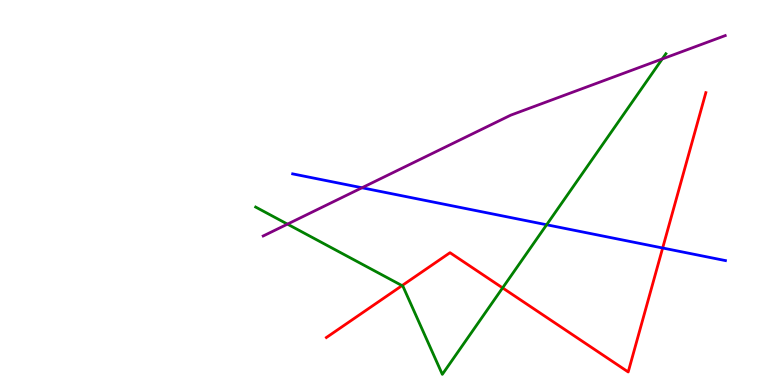[{'lines': ['blue', 'red'], 'intersections': [{'x': 8.55, 'y': 3.56}]}, {'lines': ['green', 'red'], 'intersections': [{'x': 5.19, 'y': 2.58}, {'x': 6.49, 'y': 2.52}]}, {'lines': ['purple', 'red'], 'intersections': []}, {'lines': ['blue', 'green'], 'intersections': [{'x': 7.05, 'y': 4.16}]}, {'lines': ['blue', 'purple'], 'intersections': [{'x': 4.67, 'y': 5.12}]}, {'lines': ['green', 'purple'], 'intersections': [{'x': 3.71, 'y': 4.18}, {'x': 8.54, 'y': 8.47}]}]